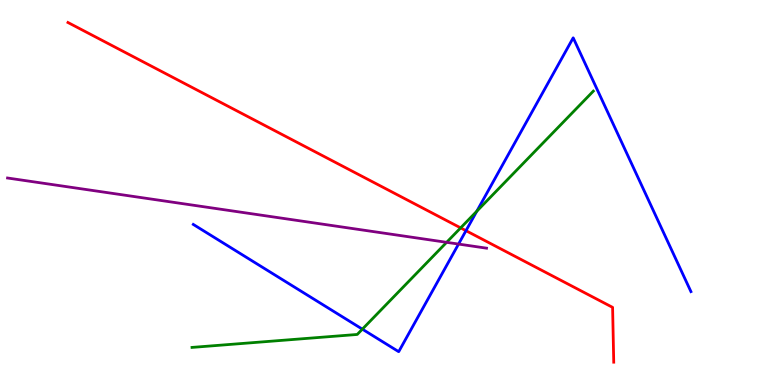[{'lines': ['blue', 'red'], 'intersections': [{'x': 6.01, 'y': 4.01}]}, {'lines': ['green', 'red'], 'intersections': [{'x': 5.94, 'y': 4.08}]}, {'lines': ['purple', 'red'], 'intersections': []}, {'lines': ['blue', 'green'], 'intersections': [{'x': 4.68, 'y': 1.45}, {'x': 6.15, 'y': 4.51}]}, {'lines': ['blue', 'purple'], 'intersections': [{'x': 5.92, 'y': 3.66}]}, {'lines': ['green', 'purple'], 'intersections': [{'x': 5.76, 'y': 3.71}]}]